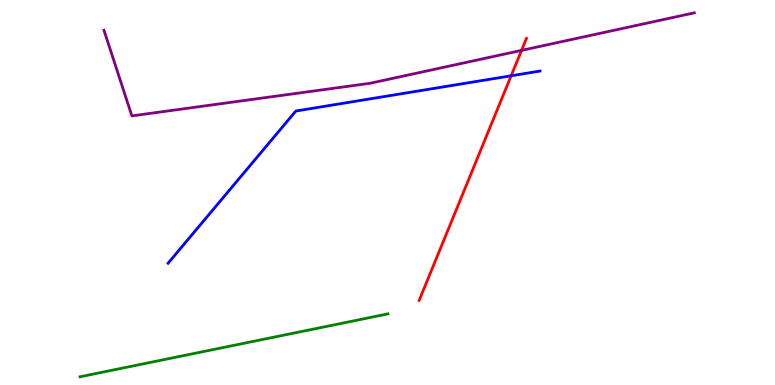[{'lines': ['blue', 'red'], 'intersections': [{'x': 6.6, 'y': 8.03}]}, {'lines': ['green', 'red'], 'intersections': []}, {'lines': ['purple', 'red'], 'intersections': [{'x': 6.73, 'y': 8.69}]}, {'lines': ['blue', 'green'], 'intersections': []}, {'lines': ['blue', 'purple'], 'intersections': []}, {'lines': ['green', 'purple'], 'intersections': []}]